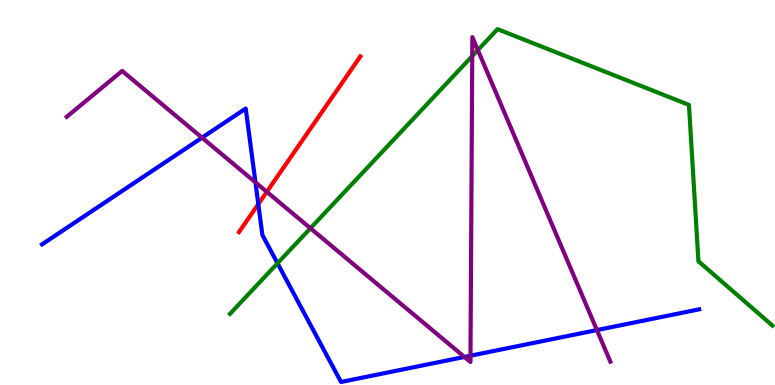[{'lines': ['blue', 'red'], 'intersections': [{'x': 3.33, 'y': 4.7}]}, {'lines': ['green', 'red'], 'intersections': []}, {'lines': ['purple', 'red'], 'intersections': [{'x': 3.44, 'y': 5.02}]}, {'lines': ['blue', 'green'], 'intersections': [{'x': 3.58, 'y': 3.16}]}, {'lines': ['blue', 'purple'], 'intersections': [{'x': 2.61, 'y': 6.42}, {'x': 3.3, 'y': 5.26}, {'x': 5.99, 'y': 0.729}, {'x': 6.07, 'y': 0.761}, {'x': 7.7, 'y': 1.43}]}, {'lines': ['green', 'purple'], 'intersections': [{'x': 4.01, 'y': 4.07}, {'x': 6.09, 'y': 8.54}, {'x': 6.17, 'y': 8.7}]}]